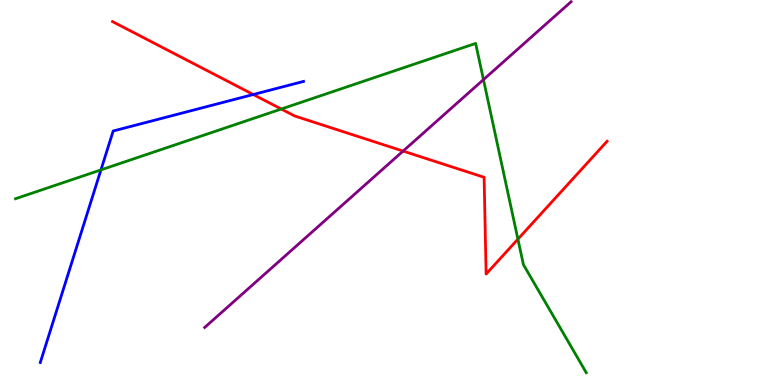[{'lines': ['blue', 'red'], 'intersections': [{'x': 3.27, 'y': 7.55}]}, {'lines': ['green', 'red'], 'intersections': [{'x': 3.63, 'y': 7.17}, {'x': 6.68, 'y': 3.79}]}, {'lines': ['purple', 'red'], 'intersections': [{'x': 5.2, 'y': 6.08}]}, {'lines': ['blue', 'green'], 'intersections': [{'x': 1.3, 'y': 5.59}]}, {'lines': ['blue', 'purple'], 'intersections': []}, {'lines': ['green', 'purple'], 'intersections': [{'x': 6.24, 'y': 7.93}]}]